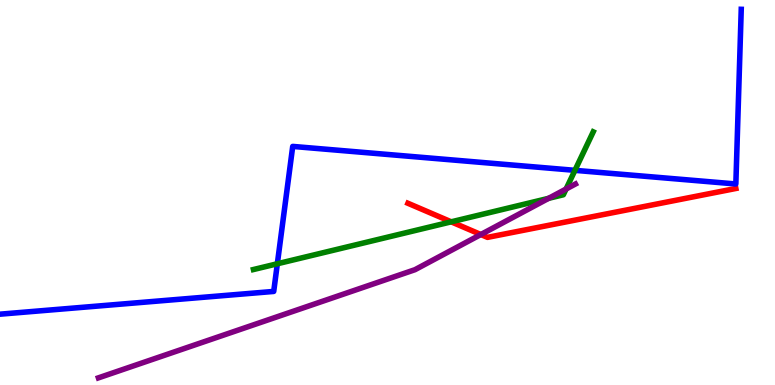[{'lines': ['blue', 'red'], 'intersections': []}, {'lines': ['green', 'red'], 'intersections': [{'x': 5.82, 'y': 4.24}]}, {'lines': ['purple', 'red'], 'intersections': [{'x': 6.2, 'y': 3.91}]}, {'lines': ['blue', 'green'], 'intersections': [{'x': 3.58, 'y': 3.15}, {'x': 7.42, 'y': 5.58}]}, {'lines': ['blue', 'purple'], 'intersections': []}, {'lines': ['green', 'purple'], 'intersections': [{'x': 7.08, 'y': 4.85}, {'x': 7.3, 'y': 5.09}]}]